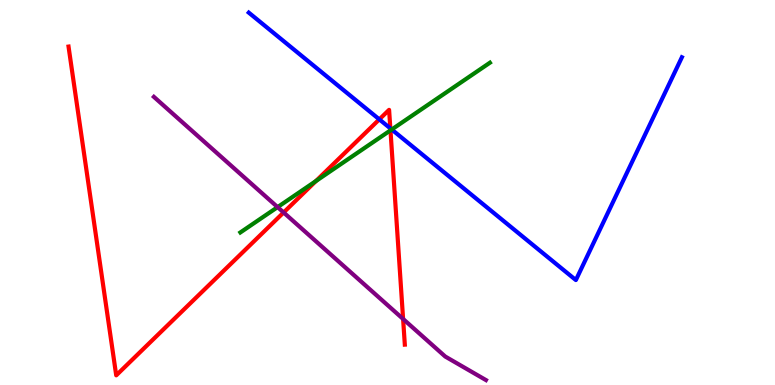[{'lines': ['blue', 'red'], 'intersections': [{'x': 4.89, 'y': 6.9}, {'x': 5.04, 'y': 6.67}]}, {'lines': ['green', 'red'], 'intersections': [{'x': 4.08, 'y': 5.3}, {'x': 5.04, 'y': 6.61}]}, {'lines': ['purple', 'red'], 'intersections': [{'x': 3.66, 'y': 4.48}, {'x': 5.2, 'y': 1.71}]}, {'lines': ['blue', 'green'], 'intersections': [{'x': 5.05, 'y': 6.64}]}, {'lines': ['blue', 'purple'], 'intersections': []}, {'lines': ['green', 'purple'], 'intersections': [{'x': 3.58, 'y': 4.62}]}]